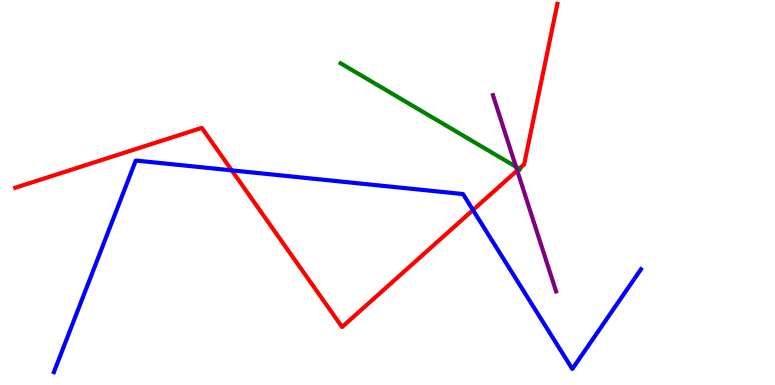[{'lines': ['blue', 'red'], 'intersections': [{'x': 2.99, 'y': 5.58}, {'x': 6.1, 'y': 4.54}]}, {'lines': ['green', 'red'], 'intersections': [{'x': 6.7, 'y': 5.62}]}, {'lines': ['purple', 'red'], 'intersections': [{'x': 6.67, 'y': 5.57}]}, {'lines': ['blue', 'green'], 'intersections': []}, {'lines': ['blue', 'purple'], 'intersections': []}, {'lines': ['green', 'purple'], 'intersections': [{'x': 6.66, 'y': 5.67}]}]